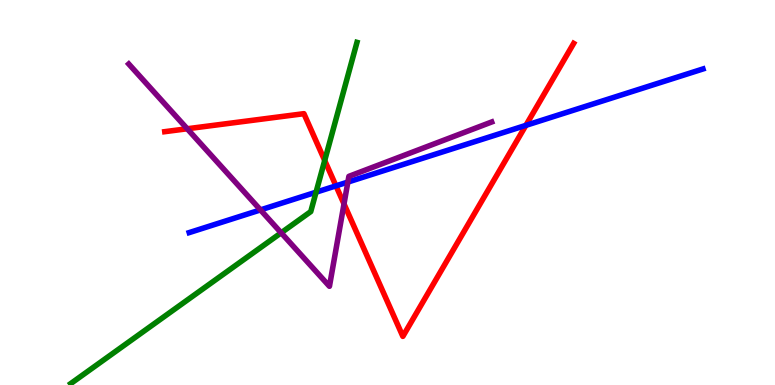[{'lines': ['blue', 'red'], 'intersections': [{'x': 4.34, 'y': 5.17}, {'x': 6.79, 'y': 6.74}]}, {'lines': ['green', 'red'], 'intersections': [{'x': 4.19, 'y': 5.83}]}, {'lines': ['purple', 'red'], 'intersections': [{'x': 2.42, 'y': 6.66}, {'x': 4.44, 'y': 4.7}]}, {'lines': ['blue', 'green'], 'intersections': [{'x': 4.08, 'y': 5.01}]}, {'lines': ['blue', 'purple'], 'intersections': [{'x': 3.36, 'y': 4.55}, {'x': 4.49, 'y': 5.27}]}, {'lines': ['green', 'purple'], 'intersections': [{'x': 3.63, 'y': 3.95}]}]